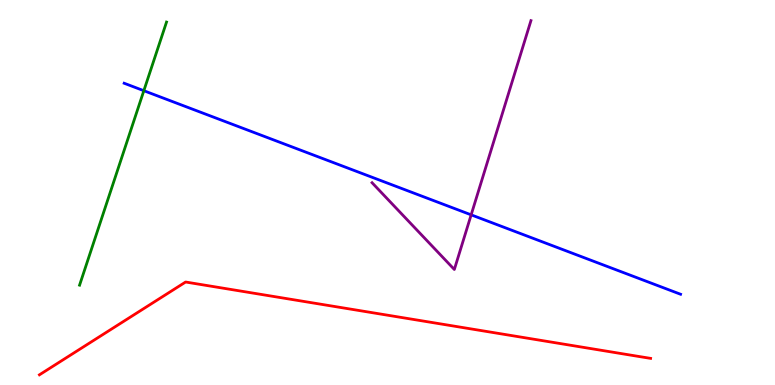[{'lines': ['blue', 'red'], 'intersections': []}, {'lines': ['green', 'red'], 'intersections': []}, {'lines': ['purple', 'red'], 'intersections': []}, {'lines': ['blue', 'green'], 'intersections': [{'x': 1.86, 'y': 7.64}]}, {'lines': ['blue', 'purple'], 'intersections': [{'x': 6.08, 'y': 4.42}]}, {'lines': ['green', 'purple'], 'intersections': []}]